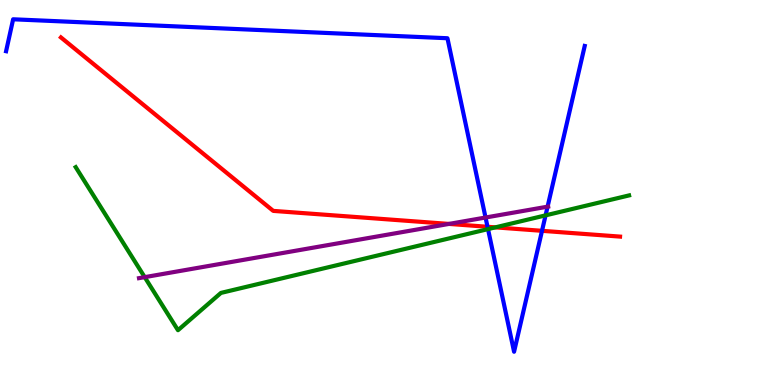[{'lines': ['blue', 'red'], 'intersections': [{'x': 6.29, 'y': 4.11}, {'x': 6.99, 'y': 4.0}]}, {'lines': ['green', 'red'], 'intersections': [{'x': 6.39, 'y': 4.09}]}, {'lines': ['purple', 'red'], 'intersections': [{'x': 5.79, 'y': 4.18}]}, {'lines': ['blue', 'green'], 'intersections': [{'x': 6.3, 'y': 4.05}, {'x': 7.04, 'y': 4.41}]}, {'lines': ['blue', 'purple'], 'intersections': [{'x': 6.27, 'y': 4.35}, {'x': 7.07, 'y': 4.63}]}, {'lines': ['green', 'purple'], 'intersections': [{'x': 1.87, 'y': 2.8}]}]